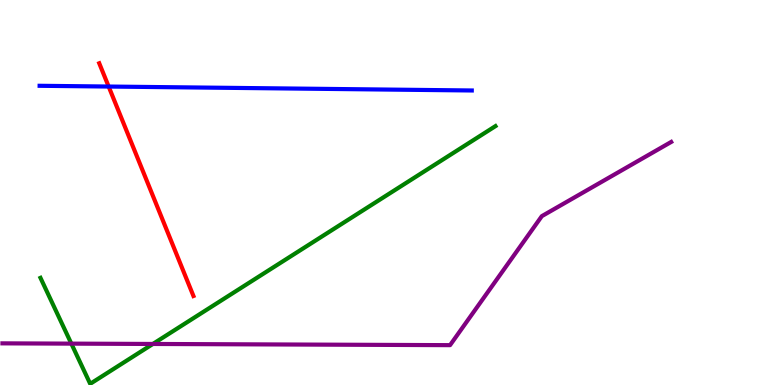[{'lines': ['blue', 'red'], 'intersections': [{'x': 1.4, 'y': 7.75}]}, {'lines': ['green', 'red'], 'intersections': []}, {'lines': ['purple', 'red'], 'intersections': []}, {'lines': ['blue', 'green'], 'intersections': []}, {'lines': ['blue', 'purple'], 'intersections': []}, {'lines': ['green', 'purple'], 'intersections': [{'x': 0.921, 'y': 1.07}, {'x': 1.97, 'y': 1.07}]}]